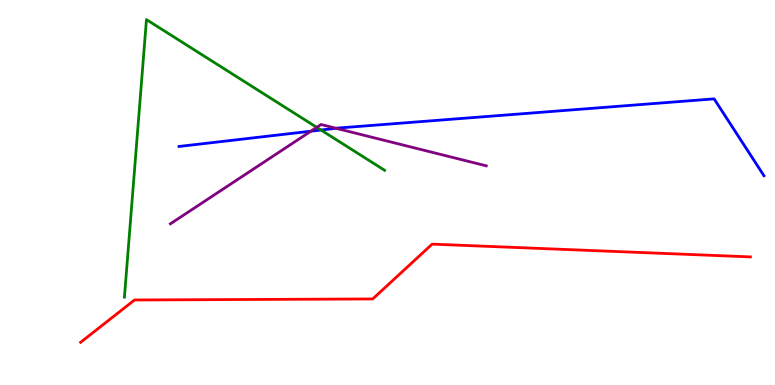[{'lines': ['blue', 'red'], 'intersections': []}, {'lines': ['green', 'red'], 'intersections': []}, {'lines': ['purple', 'red'], 'intersections': []}, {'lines': ['blue', 'green'], 'intersections': [{'x': 4.14, 'y': 6.62}]}, {'lines': ['blue', 'purple'], 'intersections': [{'x': 4.01, 'y': 6.59}, {'x': 4.34, 'y': 6.67}]}, {'lines': ['green', 'purple'], 'intersections': [{'x': 4.09, 'y': 6.69}]}]